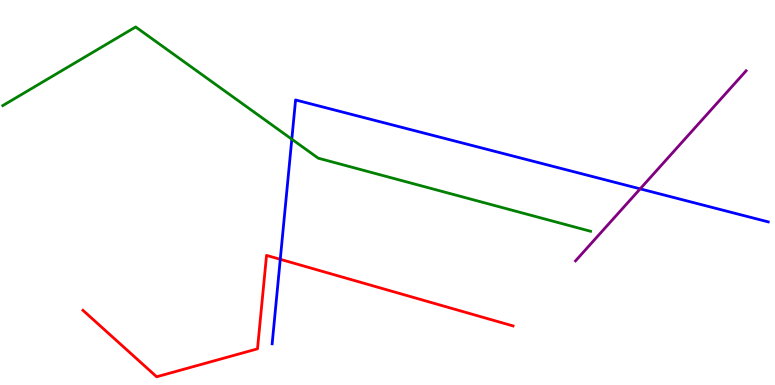[{'lines': ['blue', 'red'], 'intersections': [{'x': 3.62, 'y': 3.26}]}, {'lines': ['green', 'red'], 'intersections': []}, {'lines': ['purple', 'red'], 'intersections': []}, {'lines': ['blue', 'green'], 'intersections': [{'x': 3.77, 'y': 6.38}]}, {'lines': ['blue', 'purple'], 'intersections': [{'x': 8.26, 'y': 5.09}]}, {'lines': ['green', 'purple'], 'intersections': []}]